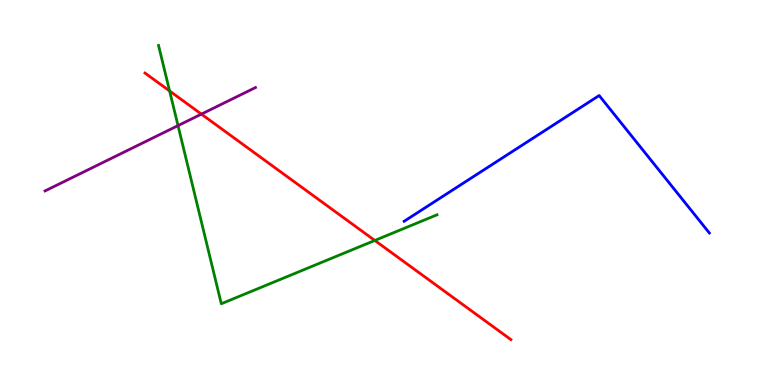[{'lines': ['blue', 'red'], 'intersections': []}, {'lines': ['green', 'red'], 'intersections': [{'x': 2.19, 'y': 7.64}, {'x': 4.84, 'y': 3.75}]}, {'lines': ['purple', 'red'], 'intersections': [{'x': 2.6, 'y': 7.04}]}, {'lines': ['blue', 'green'], 'intersections': []}, {'lines': ['blue', 'purple'], 'intersections': []}, {'lines': ['green', 'purple'], 'intersections': [{'x': 2.3, 'y': 6.74}]}]